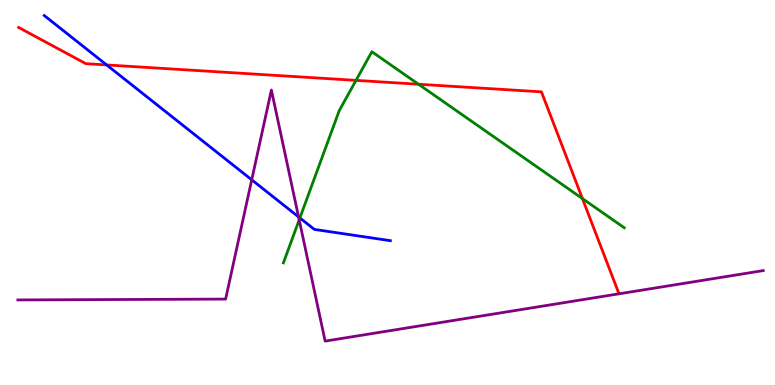[{'lines': ['blue', 'red'], 'intersections': [{'x': 1.38, 'y': 8.31}]}, {'lines': ['green', 'red'], 'intersections': [{'x': 4.59, 'y': 7.91}, {'x': 5.4, 'y': 7.81}, {'x': 7.52, 'y': 4.84}]}, {'lines': ['purple', 'red'], 'intersections': []}, {'lines': ['blue', 'green'], 'intersections': [{'x': 3.87, 'y': 4.34}]}, {'lines': ['blue', 'purple'], 'intersections': [{'x': 3.25, 'y': 5.33}, {'x': 3.85, 'y': 4.37}]}, {'lines': ['green', 'purple'], 'intersections': [{'x': 3.86, 'y': 4.29}]}]